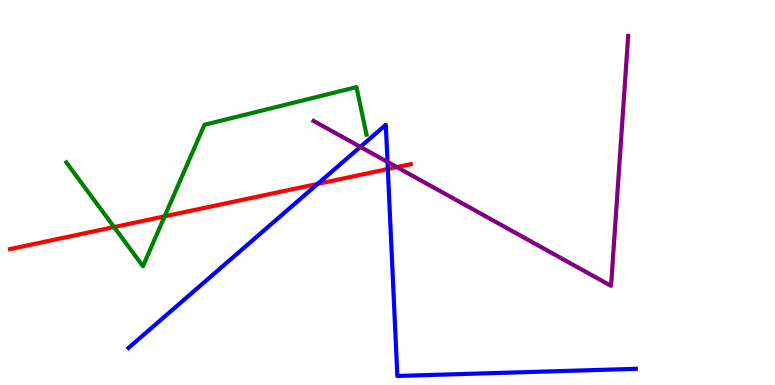[{'lines': ['blue', 'red'], 'intersections': [{'x': 4.1, 'y': 5.22}, {'x': 5.0, 'y': 5.61}]}, {'lines': ['green', 'red'], 'intersections': [{'x': 1.47, 'y': 4.1}, {'x': 2.12, 'y': 4.38}]}, {'lines': ['purple', 'red'], 'intersections': [{'x': 5.12, 'y': 5.66}]}, {'lines': ['blue', 'green'], 'intersections': []}, {'lines': ['blue', 'purple'], 'intersections': [{'x': 4.65, 'y': 6.18}, {'x': 5.0, 'y': 5.79}]}, {'lines': ['green', 'purple'], 'intersections': []}]